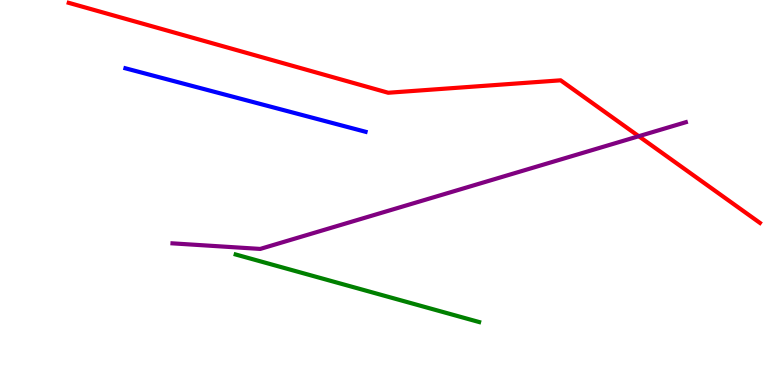[{'lines': ['blue', 'red'], 'intersections': []}, {'lines': ['green', 'red'], 'intersections': []}, {'lines': ['purple', 'red'], 'intersections': [{'x': 8.24, 'y': 6.46}]}, {'lines': ['blue', 'green'], 'intersections': []}, {'lines': ['blue', 'purple'], 'intersections': []}, {'lines': ['green', 'purple'], 'intersections': []}]